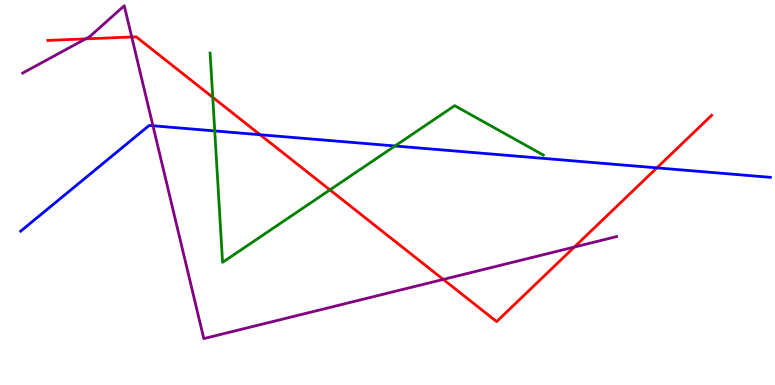[{'lines': ['blue', 'red'], 'intersections': [{'x': 3.36, 'y': 6.5}, {'x': 8.48, 'y': 5.64}]}, {'lines': ['green', 'red'], 'intersections': [{'x': 2.75, 'y': 7.47}, {'x': 4.26, 'y': 5.07}]}, {'lines': ['purple', 'red'], 'intersections': [{'x': 1.1, 'y': 8.99}, {'x': 1.7, 'y': 9.04}, {'x': 5.72, 'y': 2.74}, {'x': 7.41, 'y': 3.58}]}, {'lines': ['blue', 'green'], 'intersections': [{'x': 2.77, 'y': 6.6}, {'x': 5.1, 'y': 6.21}]}, {'lines': ['blue', 'purple'], 'intersections': [{'x': 1.97, 'y': 6.73}]}, {'lines': ['green', 'purple'], 'intersections': []}]